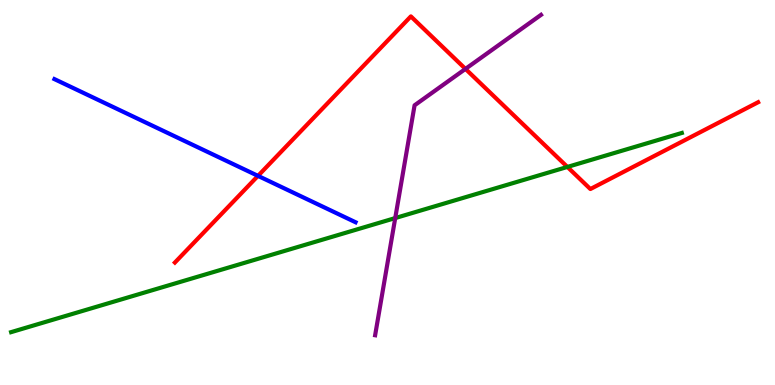[{'lines': ['blue', 'red'], 'intersections': [{'x': 3.33, 'y': 5.43}]}, {'lines': ['green', 'red'], 'intersections': [{'x': 7.32, 'y': 5.66}]}, {'lines': ['purple', 'red'], 'intersections': [{'x': 6.01, 'y': 8.21}]}, {'lines': ['blue', 'green'], 'intersections': []}, {'lines': ['blue', 'purple'], 'intersections': []}, {'lines': ['green', 'purple'], 'intersections': [{'x': 5.1, 'y': 4.34}]}]